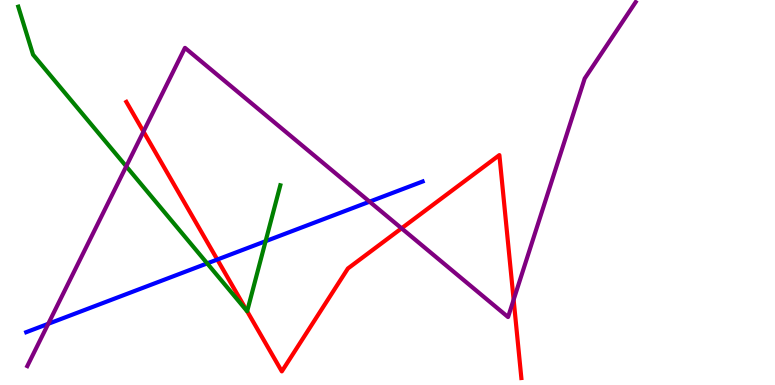[{'lines': ['blue', 'red'], 'intersections': [{'x': 2.8, 'y': 3.26}]}, {'lines': ['green', 'red'], 'intersections': [{'x': 3.19, 'y': 1.92}]}, {'lines': ['purple', 'red'], 'intersections': [{'x': 1.85, 'y': 6.58}, {'x': 5.18, 'y': 4.07}, {'x': 6.63, 'y': 2.21}]}, {'lines': ['blue', 'green'], 'intersections': [{'x': 2.67, 'y': 3.16}, {'x': 3.43, 'y': 3.74}]}, {'lines': ['blue', 'purple'], 'intersections': [{'x': 0.622, 'y': 1.59}, {'x': 4.77, 'y': 4.76}]}, {'lines': ['green', 'purple'], 'intersections': [{'x': 1.63, 'y': 5.68}]}]